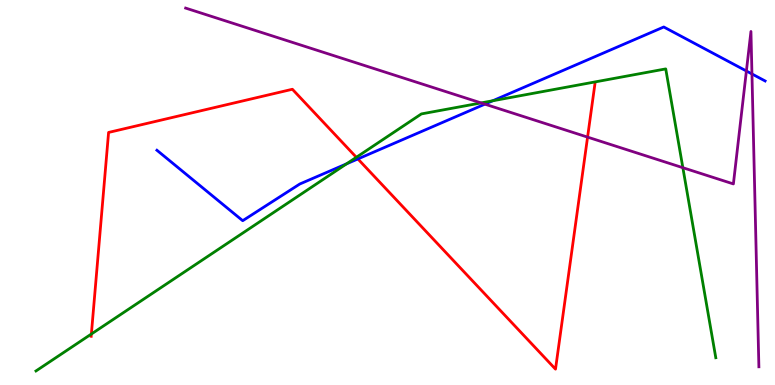[{'lines': ['blue', 'red'], 'intersections': [{'x': 4.62, 'y': 5.87}]}, {'lines': ['green', 'red'], 'intersections': [{'x': 1.18, 'y': 1.32}, {'x': 4.6, 'y': 5.91}]}, {'lines': ['purple', 'red'], 'intersections': [{'x': 7.58, 'y': 6.44}]}, {'lines': ['blue', 'green'], 'intersections': [{'x': 4.47, 'y': 5.74}, {'x': 6.36, 'y': 7.38}]}, {'lines': ['blue', 'purple'], 'intersections': [{'x': 6.26, 'y': 7.29}, {'x': 9.63, 'y': 8.16}, {'x': 9.7, 'y': 8.08}]}, {'lines': ['green', 'purple'], 'intersections': [{'x': 6.21, 'y': 7.33}, {'x': 8.81, 'y': 5.64}]}]